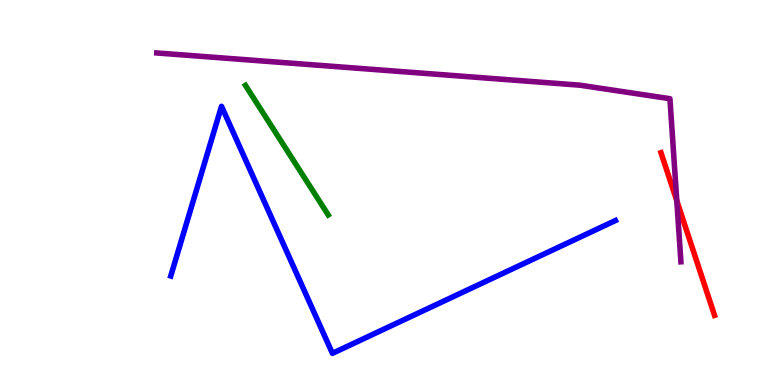[{'lines': ['blue', 'red'], 'intersections': []}, {'lines': ['green', 'red'], 'intersections': []}, {'lines': ['purple', 'red'], 'intersections': [{'x': 8.73, 'y': 4.79}]}, {'lines': ['blue', 'green'], 'intersections': []}, {'lines': ['blue', 'purple'], 'intersections': []}, {'lines': ['green', 'purple'], 'intersections': []}]